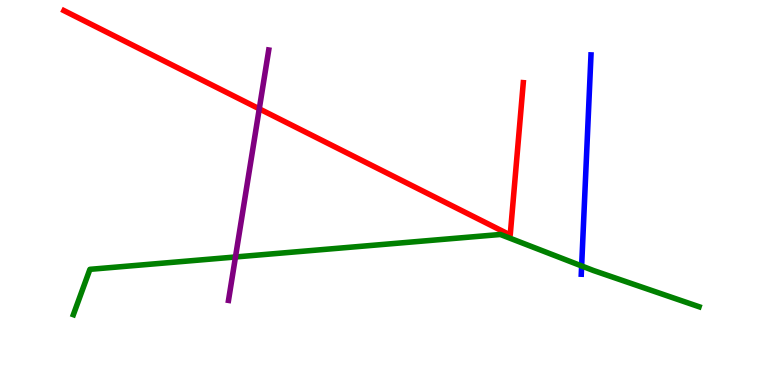[{'lines': ['blue', 'red'], 'intersections': []}, {'lines': ['green', 'red'], 'intersections': []}, {'lines': ['purple', 'red'], 'intersections': [{'x': 3.35, 'y': 7.17}]}, {'lines': ['blue', 'green'], 'intersections': [{'x': 7.51, 'y': 3.09}]}, {'lines': ['blue', 'purple'], 'intersections': []}, {'lines': ['green', 'purple'], 'intersections': [{'x': 3.04, 'y': 3.33}]}]